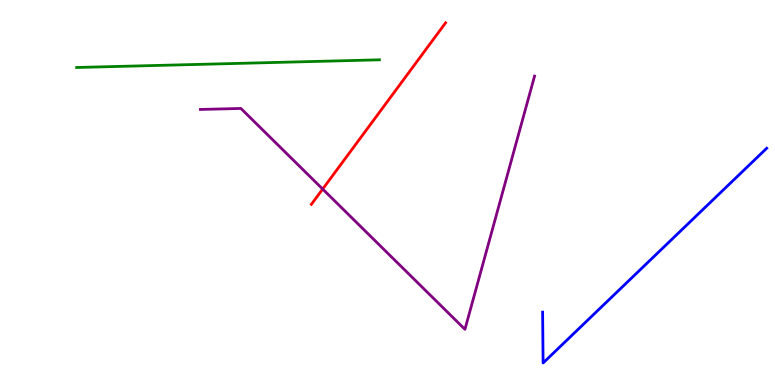[{'lines': ['blue', 'red'], 'intersections': []}, {'lines': ['green', 'red'], 'intersections': []}, {'lines': ['purple', 'red'], 'intersections': [{'x': 4.16, 'y': 5.09}]}, {'lines': ['blue', 'green'], 'intersections': []}, {'lines': ['blue', 'purple'], 'intersections': []}, {'lines': ['green', 'purple'], 'intersections': []}]